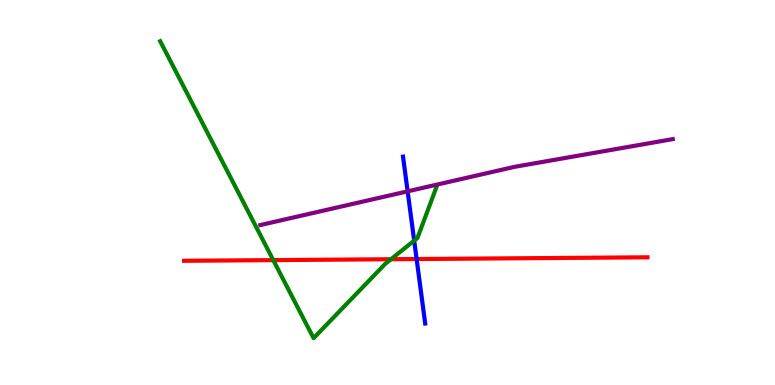[{'lines': ['blue', 'red'], 'intersections': [{'x': 5.38, 'y': 3.27}]}, {'lines': ['green', 'red'], 'intersections': [{'x': 3.53, 'y': 3.24}, {'x': 5.05, 'y': 3.27}]}, {'lines': ['purple', 'red'], 'intersections': []}, {'lines': ['blue', 'green'], 'intersections': [{'x': 5.34, 'y': 3.75}]}, {'lines': ['blue', 'purple'], 'intersections': [{'x': 5.26, 'y': 5.03}]}, {'lines': ['green', 'purple'], 'intersections': []}]